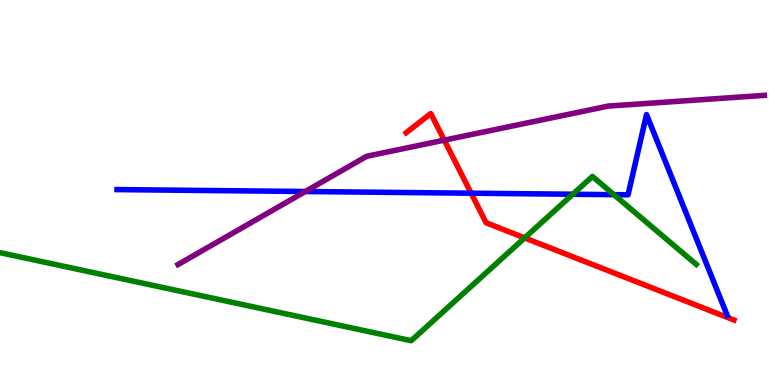[{'lines': ['blue', 'red'], 'intersections': [{'x': 6.08, 'y': 4.98}]}, {'lines': ['green', 'red'], 'intersections': [{'x': 6.77, 'y': 3.82}]}, {'lines': ['purple', 'red'], 'intersections': [{'x': 5.73, 'y': 6.36}]}, {'lines': ['blue', 'green'], 'intersections': [{'x': 7.39, 'y': 4.95}, {'x': 7.92, 'y': 4.94}]}, {'lines': ['blue', 'purple'], 'intersections': [{'x': 3.94, 'y': 5.03}]}, {'lines': ['green', 'purple'], 'intersections': []}]